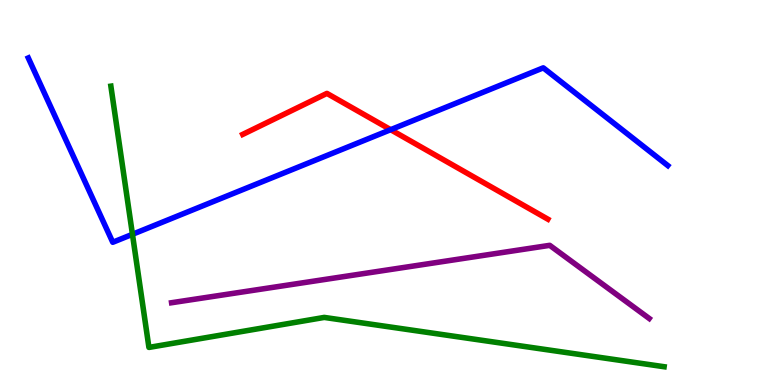[{'lines': ['blue', 'red'], 'intersections': [{'x': 5.04, 'y': 6.63}]}, {'lines': ['green', 'red'], 'intersections': []}, {'lines': ['purple', 'red'], 'intersections': []}, {'lines': ['blue', 'green'], 'intersections': [{'x': 1.71, 'y': 3.91}]}, {'lines': ['blue', 'purple'], 'intersections': []}, {'lines': ['green', 'purple'], 'intersections': []}]